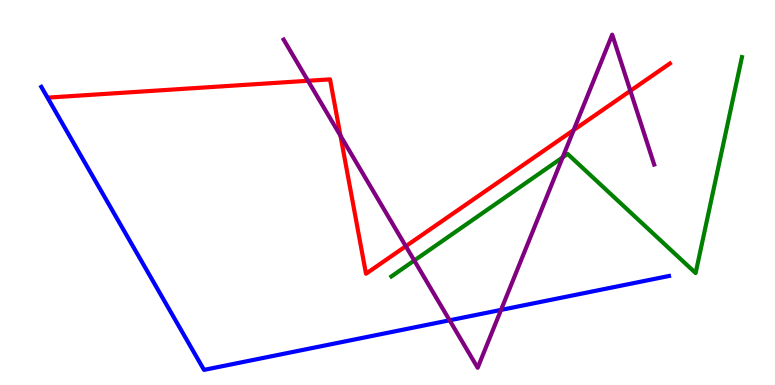[{'lines': ['blue', 'red'], 'intersections': []}, {'lines': ['green', 'red'], 'intersections': []}, {'lines': ['purple', 'red'], 'intersections': [{'x': 3.97, 'y': 7.9}, {'x': 4.39, 'y': 6.47}, {'x': 5.24, 'y': 3.61}, {'x': 7.4, 'y': 6.62}, {'x': 8.13, 'y': 7.64}]}, {'lines': ['blue', 'green'], 'intersections': []}, {'lines': ['blue', 'purple'], 'intersections': [{'x': 5.8, 'y': 1.68}, {'x': 6.46, 'y': 1.95}]}, {'lines': ['green', 'purple'], 'intersections': [{'x': 5.35, 'y': 3.23}, {'x': 7.26, 'y': 5.91}]}]